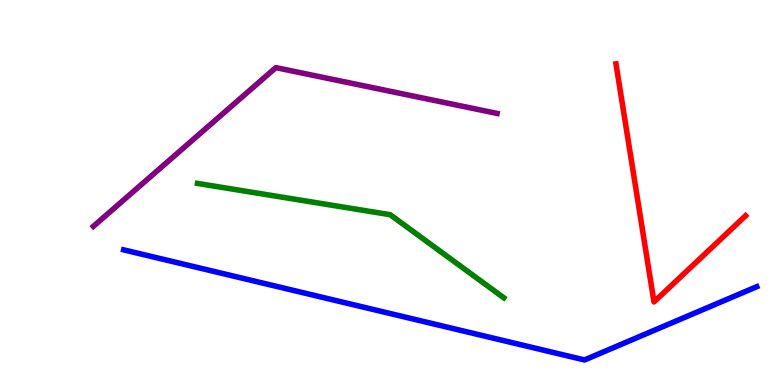[{'lines': ['blue', 'red'], 'intersections': []}, {'lines': ['green', 'red'], 'intersections': []}, {'lines': ['purple', 'red'], 'intersections': []}, {'lines': ['blue', 'green'], 'intersections': []}, {'lines': ['blue', 'purple'], 'intersections': []}, {'lines': ['green', 'purple'], 'intersections': []}]